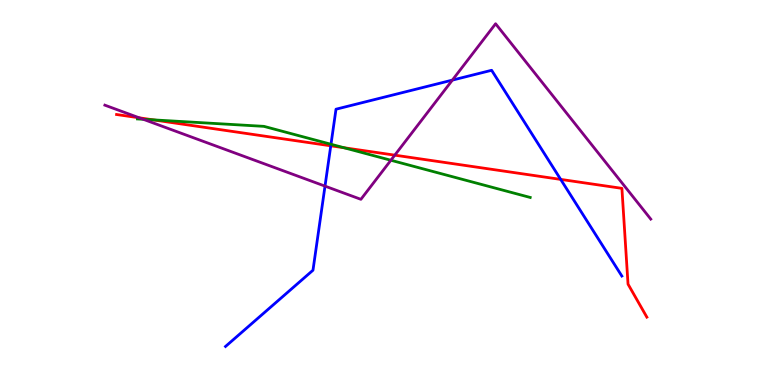[{'lines': ['blue', 'red'], 'intersections': [{'x': 4.27, 'y': 6.21}, {'x': 7.23, 'y': 5.34}]}, {'lines': ['green', 'red'], 'intersections': [{'x': 1.98, 'y': 6.89}, {'x': 4.44, 'y': 6.16}]}, {'lines': ['purple', 'red'], 'intersections': [{'x': 1.8, 'y': 6.94}, {'x': 5.09, 'y': 5.97}]}, {'lines': ['blue', 'green'], 'intersections': [{'x': 4.27, 'y': 6.25}]}, {'lines': ['blue', 'purple'], 'intersections': [{'x': 4.19, 'y': 5.17}, {'x': 5.84, 'y': 7.92}]}, {'lines': ['green', 'purple'], 'intersections': [{'x': 1.85, 'y': 6.9}, {'x': 5.04, 'y': 5.84}]}]